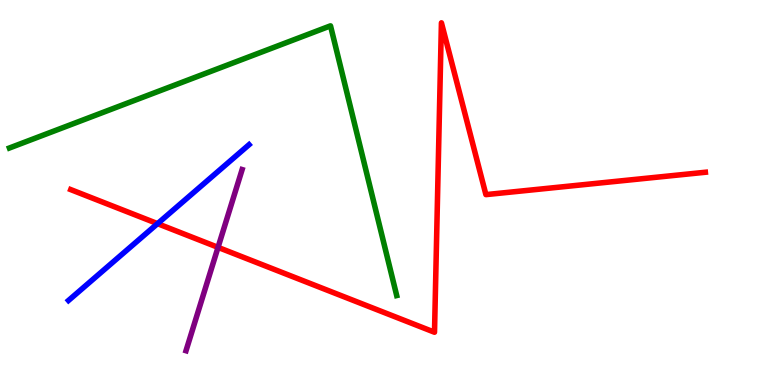[{'lines': ['blue', 'red'], 'intersections': [{'x': 2.03, 'y': 4.19}]}, {'lines': ['green', 'red'], 'intersections': []}, {'lines': ['purple', 'red'], 'intersections': [{'x': 2.81, 'y': 3.58}]}, {'lines': ['blue', 'green'], 'intersections': []}, {'lines': ['blue', 'purple'], 'intersections': []}, {'lines': ['green', 'purple'], 'intersections': []}]